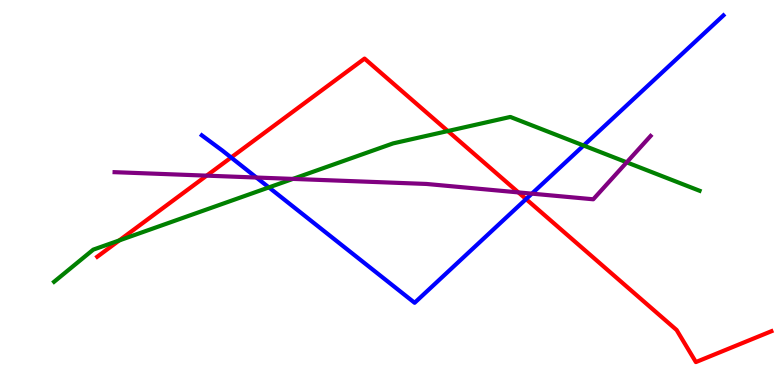[{'lines': ['blue', 'red'], 'intersections': [{'x': 2.98, 'y': 5.91}, {'x': 6.79, 'y': 4.83}]}, {'lines': ['green', 'red'], 'intersections': [{'x': 1.54, 'y': 3.76}, {'x': 5.78, 'y': 6.6}]}, {'lines': ['purple', 'red'], 'intersections': [{'x': 2.67, 'y': 5.44}, {'x': 6.69, 'y': 5.0}]}, {'lines': ['blue', 'green'], 'intersections': [{'x': 3.47, 'y': 5.13}, {'x': 7.53, 'y': 6.22}]}, {'lines': ['blue', 'purple'], 'intersections': [{'x': 3.31, 'y': 5.39}, {'x': 6.86, 'y': 4.97}]}, {'lines': ['green', 'purple'], 'intersections': [{'x': 3.78, 'y': 5.35}, {'x': 8.09, 'y': 5.78}]}]